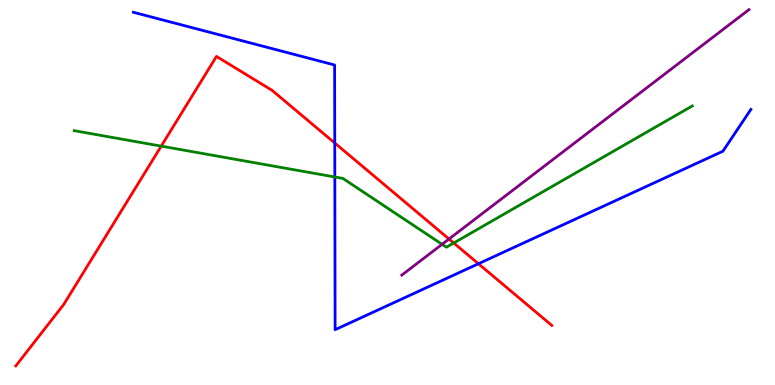[{'lines': ['blue', 'red'], 'intersections': [{'x': 4.32, 'y': 6.29}, {'x': 6.17, 'y': 3.15}]}, {'lines': ['green', 'red'], 'intersections': [{'x': 2.08, 'y': 6.2}, {'x': 5.85, 'y': 3.69}]}, {'lines': ['purple', 'red'], 'intersections': [{'x': 5.79, 'y': 3.79}]}, {'lines': ['blue', 'green'], 'intersections': [{'x': 4.32, 'y': 5.4}]}, {'lines': ['blue', 'purple'], 'intersections': []}, {'lines': ['green', 'purple'], 'intersections': [{'x': 5.7, 'y': 3.65}]}]